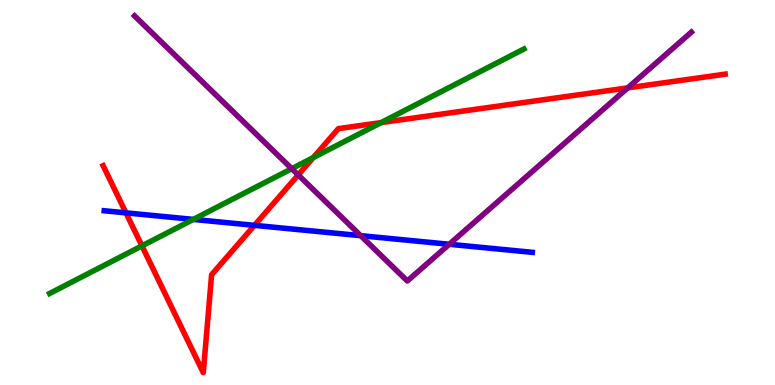[{'lines': ['blue', 'red'], 'intersections': [{'x': 1.63, 'y': 4.47}, {'x': 3.28, 'y': 4.15}]}, {'lines': ['green', 'red'], 'intersections': [{'x': 1.83, 'y': 3.61}, {'x': 4.04, 'y': 5.91}, {'x': 4.92, 'y': 6.82}]}, {'lines': ['purple', 'red'], 'intersections': [{'x': 3.85, 'y': 5.46}, {'x': 8.1, 'y': 7.72}]}, {'lines': ['blue', 'green'], 'intersections': [{'x': 2.49, 'y': 4.3}]}, {'lines': ['blue', 'purple'], 'intersections': [{'x': 4.65, 'y': 3.88}, {'x': 5.8, 'y': 3.66}]}, {'lines': ['green', 'purple'], 'intersections': [{'x': 3.76, 'y': 5.62}]}]